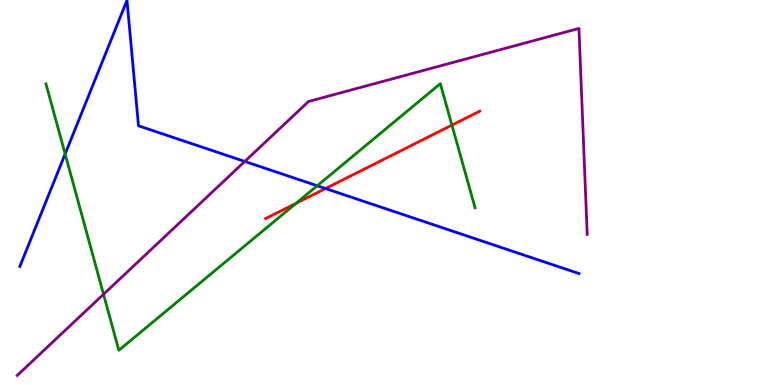[{'lines': ['blue', 'red'], 'intersections': [{'x': 4.2, 'y': 5.1}]}, {'lines': ['green', 'red'], 'intersections': [{'x': 3.82, 'y': 4.72}, {'x': 5.83, 'y': 6.75}]}, {'lines': ['purple', 'red'], 'intersections': []}, {'lines': ['blue', 'green'], 'intersections': [{'x': 0.841, 'y': 6.0}, {'x': 4.09, 'y': 5.18}]}, {'lines': ['blue', 'purple'], 'intersections': [{'x': 3.16, 'y': 5.81}]}, {'lines': ['green', 'purple'], 'intersections': [{'x': 1.34, 'y': 2.36}]}]